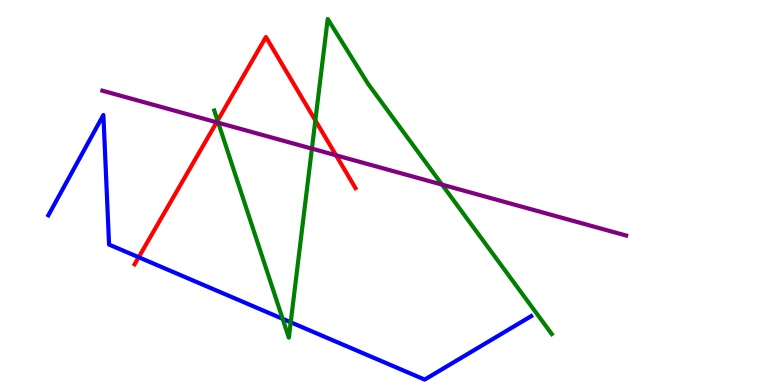[{'lines': ['blue', 'red'], 'intersections': [{'x': 1.79, 'y': 3.32}]}, {'lines': ['green', 'red'], 'intersections': [{'x': 2.81, 'y': 6.87}, {'x': 4.07, 'y': 6.87}]}, {'lines': ['purple', 'red'], 'intersections': [{'x': 2.8, 'y': 6.82}, {'x': 4.34, 'y': 5.97}]}, {'lines': ['blue', 'green'], 'intersections': [{'x': 3.65, 'y': 1.72}, {'x': 3.75, 'y': 1.63}]}, {'lines': ['blue', 'purple'], 'intersections': []}, {'lines': ['green', 'purple'], 'intersections': [{'x': 2.82, 'y': 6.81}, {'x': 4.02, 'y': 6.14}, {'x': 5.7, 'y': 5.2}]}]